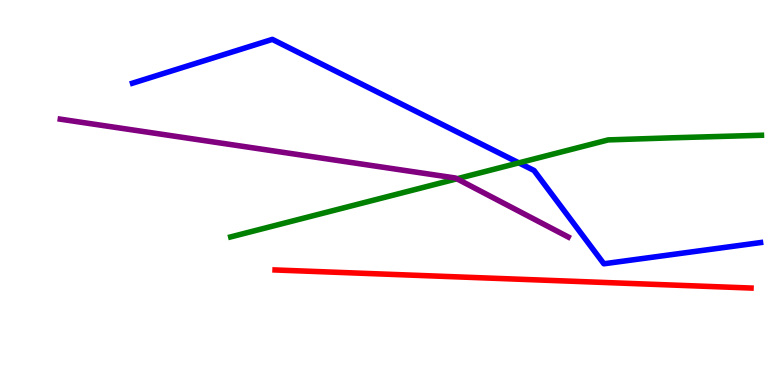[{'lines': ['blue', 'red'], 'intersections': []}, {'lines': ['green', 'red'], 'intersections': []}, {'lines': ['purple', 'red'], 'intersections': []}, {'lines': ['blue', 'green'], 'intersections': [{'x': 6.69, 'y': 5.77}]}, {'lines': ['blue', 'purple'], 'intersections': []}, {'lines': ['green', 'purple'], 'intersections': [{'x': 5.9, 'y': 5.36}]}]